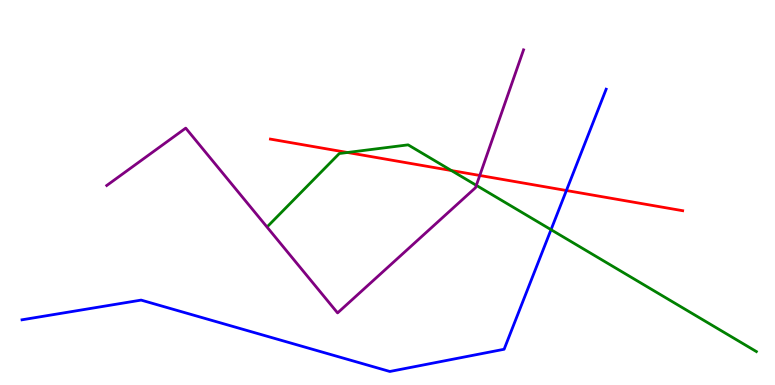[{'lines': ['blue', 'red'], 'intersections': [{'x': 7.31, 'y': 5.05}]}, {'lines': ['green', 'red'], 'intersections': [{'x': 4.48, 'y': 6.04}, {'x': 5.82, 'y': 5.57}]}, {'lines': ['purple', 'red'], 'intersections': [{'x': 6.19, 'y': 5.44}]}, {'lines': ['blue', 'green'], 'intersections': [{'x': 7.11, 'y': 4.03}]}, {'lines': ['blue', 'purple'], 'intersections': []}, {'lines': ['green', 'purple'], 'intersections': [{'x': 6.15, 'y': 5.19}]}]